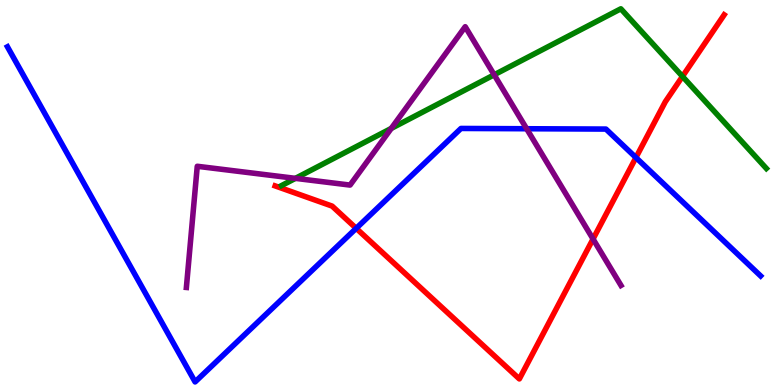[{'lines': ['blue', 'red'], 'intersections': [{'x': 4.6, 'y': 4.07}, {'x': 8.21, 'y': 5.91}]}, {'lines': ['green', 'red'], 'intersections': [{'x': 8.81, 'y': 8.01}]}, {'lines': ['purple', 'red'], 'intersections': [{'x': 7.65, 'y': 3.79}]}, {'lines': ['blue', 'green'], 'intersections': []}, {'lines': ['blue', 'purple'], 'intersections': [{'x': 6.8, 'y': 6.66}]}, {'lines': ['green', 'purple'], 'intersections': [{'x': 3.81, 'y': 5.37}, {'x': 5.05, 'y': 6.66}, {'x': 6.38, 'y': 8.06}]}]